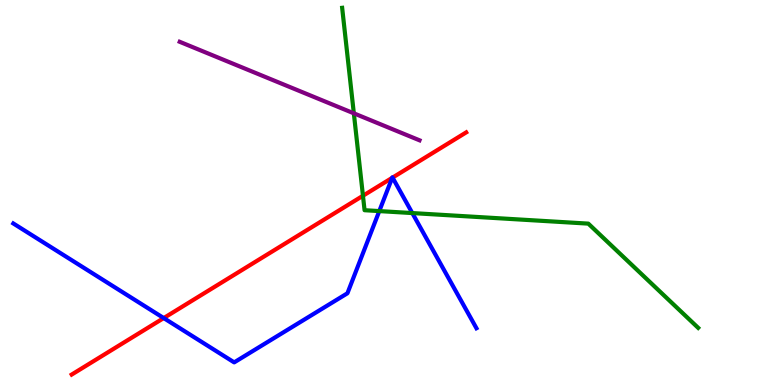[{'lines': ['blue', 'red'], 'intersections': [{'x': 2.11, 'y': 1.74}, {'x': 5.06, 'y': 5.38}, {'x': 5.07, 'y': 5.39}]}, {'lines': ['green', 'red'], 'intersections': [{'x': 4.68, 'y': 4.92}]}, {'lines': ['purple', 'red'], 'intersections': []}, {'lines': ['blue', 'green'], 'intersections': [{'x': 4.89, 'y': 4.52}, {'x': 5.32, 'y': 4.47}]}, {'lines': ['blue', 'purple'], 'intersections': []}, {'lines': ['green', 'purple'], 'intersections': [{'x': 4.57, 'y': 7.06}]}]